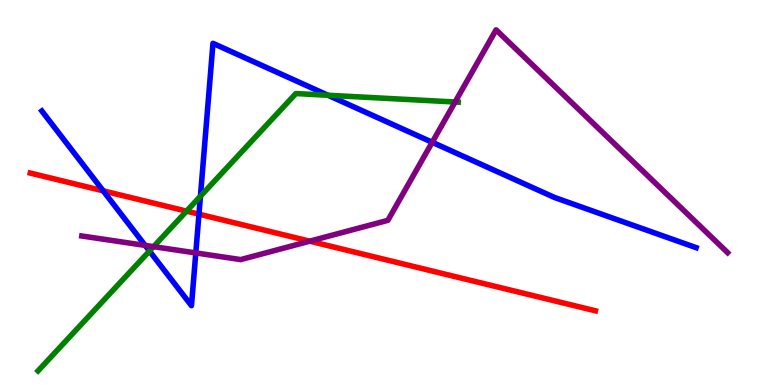[{'lines': ['blue', 'red'], 'intersections': [{'x': 1.33, 'y': 5.04}, {'x': 2.57, 'y': 4.44}]}, {'lines': ['green', 'red'], 'intersections': [{'x': 2.41, 'y': 4.52}]}, {'lines': ['purple', 'red'], 'intersections': [{'x': 4.0, 'y': 3.74}]}, {'lines': ['blue', 'green'], 'intersections': [{'x': 1.93, 'y': 3.48}, {'x': 2.59, 'y': 4.9}, {'x': 4.23, 'y': 7.53}]}, {'lines': ['blue', 'purple'], 'intersections': [{'x': 1.87, 'y': 3.63}, {'x': 2.53, 'y': 3.43}, {'x': 5.58, 'y': 6.3}]}, {'lines': ['green', 'purple'], 'intersections': [{'x': 1.98, 'y': 3.59}, {'x': 5.87, 'y': 7.35}]}]